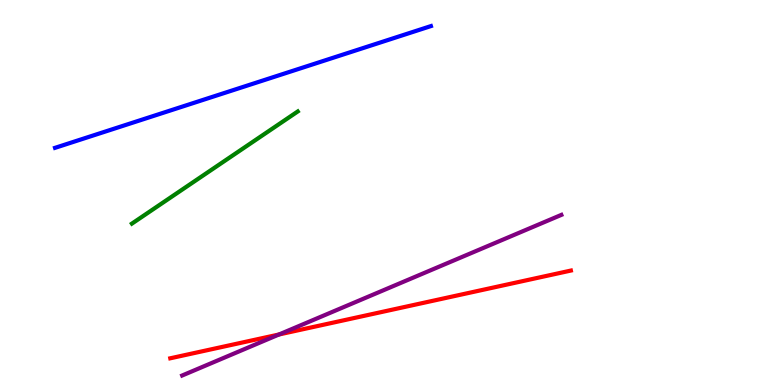[{'lines': ['blue', 'red'], 'intersections': []}, {'lines': ['green', 'red'], 'intersections': []}, {'lines': ['purple', 'red'], 'intersections': [{'x': 3.6, 'y': 1.31}]}, {'lines': ['blue', 'green'], 'intersections': []}, {'lines': ['blue', 'purple'], 'intersections': []}, {'lines': ['green', 'purple'], 'intersections': []}]